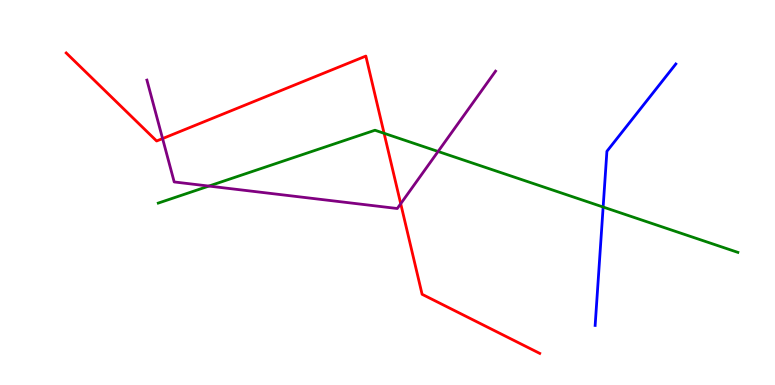[{'lines': ['blue', 'red'], 'intersections': []}, {'lines': ['green', 'red'], 'intersections': [{'x': 4.96, 'y': 6.54}]}, {'lines': ['purple', 'red'], 'intersections': [{'x': 2.1, 'y': 6.4}, {'x': 5.17, 'y': 4.71}]}, {'lines': ['blue', 'green'], 'intersections': [{'x': 7.78, 'y': 4.62}]}, {'lines': ['blue', 'purple'], 'intersections': []}, {'lines': ['green', 'purple'], 'intersections': [{'x': 2.7, 'y': 5.17}, {'x': 5.65, 'y': 6.07}]}]